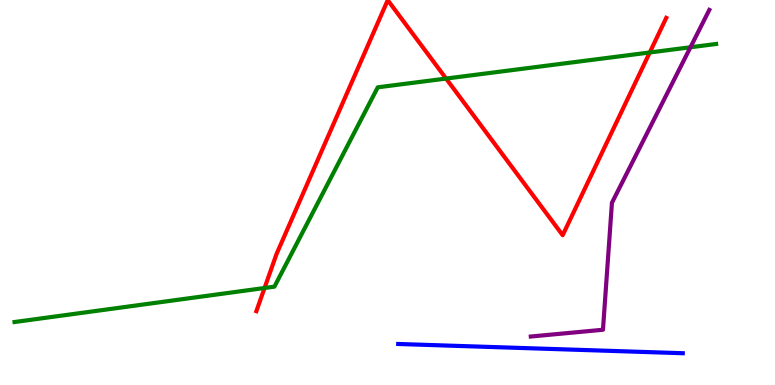[{'lines': ['blue', 'red'], 'intersections': []}, {'lines': ['green', 'red'], 'intersections': [{'x': 3.41, 'y': 2.52}, {'x': 5.76, 'y': 7.96}, {'x': 8.38, 'y': 8.64}]}, {'lines': ['purple', 'red'], 'intersections': []}, {'lines': ['blue', 'green'], 'intersections': []}, {'lines': ['blue', 'purple'], 'intersections': []}, {'lines': ['green', 'purple'], 'intersections': [{'x': 8.91, 'y': 8.77}]}]